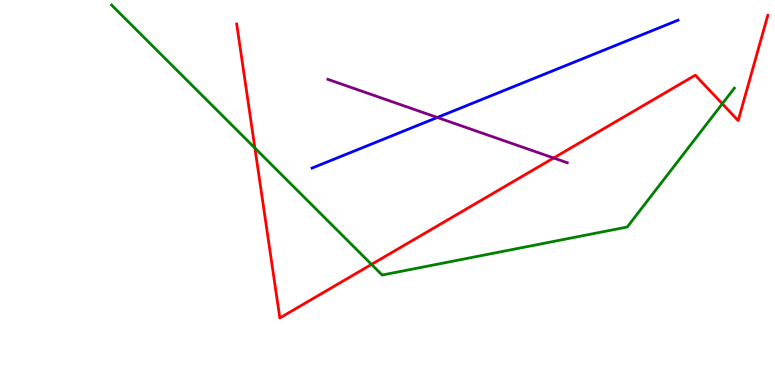[{'lines': ['blue', 'red'], 'intersections': []}, {'lines': ['green', 'red'], 'intersections': [{'x': 3.29, 'y': 6.15}, {'x': 4.79, 'y': 3.13}, {'x': 9.32, 'y': 7.3}]}, {'lines': ['purple', 'red'], 'intersections': [{'x': 7.14, 'y': 5.9}]}, {'lines': ['blue', 'green'], 'intersections': []}, {'lines': ['blue', 'purple'], 'intersections': [{'x': 5.64, 'y': 6.95}]}, {'lines': ['green', 'purple'], 'intersections': []}]